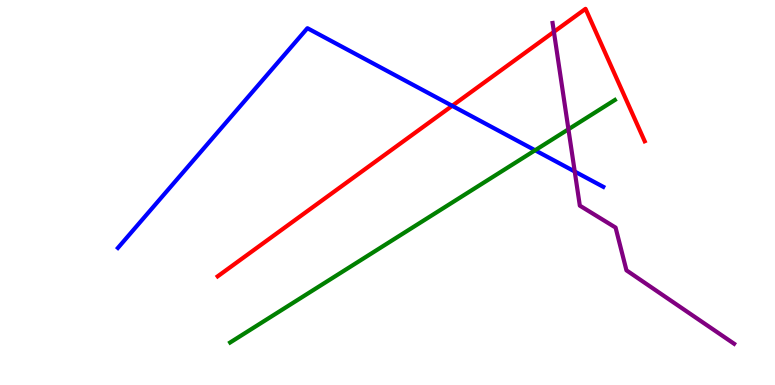[{'lines': ['blue', 'red'], 'intersections': [{'x': 5.83, 'y': 7.25}]}, {'lines': ['green', 'red'], 'intersections': []}, {'lines': ['purple', 'red'], 'intersections': [{'x': 7.15, 'y': 9.17}]}, {'lines': ['blue', 'green'], 'intersections': [{'x': 6.9, 'y': 6.1}]}, {'lines': ['blue', 'purple'], 'intersections': [{'x': 7.42, 'y': 5.54}]}, {'lines': ['green', 'purple'], 'intersections': [{'x': 7.33, 'y': 6.64}]}]